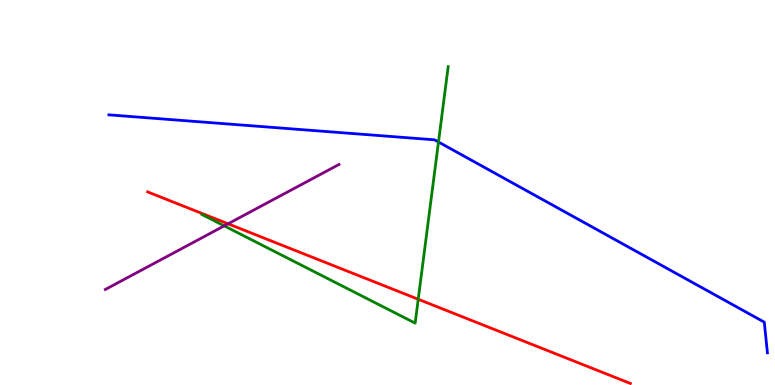[{'lines': ['blue', 'red'], 'intersections': []}, {'lines': ['green', 'red'], 'intersections': [{'x': 5.4, 'y': 2.23}]}, {'lines': ['purple', 'red'], 'intersections': [{'x': 2.94, 'y': 4.19}]}, {'lines': ['blue', 'green'], 'intersections': [{'x': 5.66, 'y': 6.31}]}, {'lines': ['blue', 'purple'], 'intersections': []}, {'lines': ['green', 'purple'], 'intersections': [{'x': 2.89, 'y': 4.13}]}]